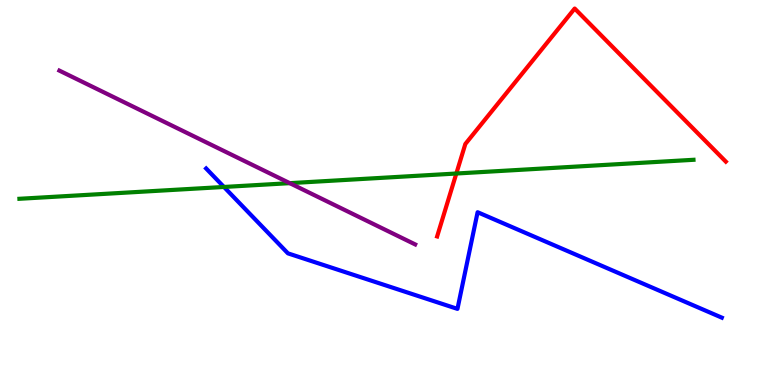[{'lines': ['blue', 'red'], 'intersections': []}, {'lines': ['green', 'red'], 'intersections': [{'x': 5.89, 'y': 5.49}]}, {'lines': ['purple', 'red'], 'intersections': []}, {'lines': ['blue', 'green'], 'intersections': [{'x': 2.89, 'y': 5.14}]}, {'lines': ['blue', 'purple'], 'intersections': []}, {'lines': ['green', 'purple'], 'intersections': [{'x': 3.74, 'y': 5.24}]}]